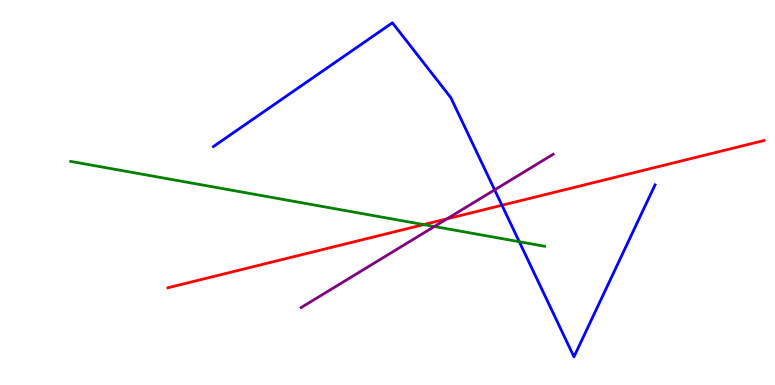[{'lines': ['blue', 'red'], 'intersections': [{'x': 6.48, 'y': 4.67}]}, {'lines': ['green', 'red'], 'intersections': [{'x': 5.47, 'y': 4.17}]}, {'lines': ['purple', 'red'], 'intersections': [{'x': 5.77, 'y': 4.32}]}, {'lines': ['blue', 'green'], 'intersections': [{'x': 6.7, 'y': 3.72}]}, {'lines': ['blue', 'purple'], 'intersections': [{'x': 6.38, 'y': 5.07}]}, {'lines': ['green', 'purple'], 'intersections': [{'x': 5.6, 'y': 4.12}]}]